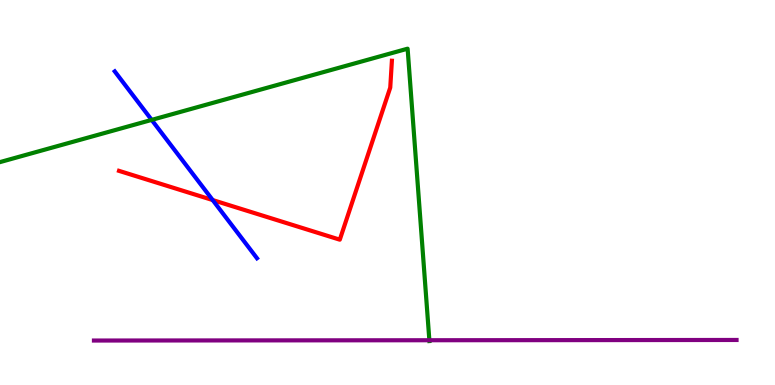[{'lines': ['blue', 'red'], 'intersections': [{'x': 2.74, 'y': 4.8}]}, {'lines': ['green', 'red'], 'intersections': []}, {'lines': ['purple', 'red'], 'intersections': []}, {'lines': ['blue', 'green'], 'intersections': [{'x': 1.96, 'y': 6.89}]}, {'lines': ['blue', 'purple'], 'intersections': []}, {'lines': ['green', 'purple'], 'intersections': [{'x': 5.54, 'y': 1.16}]}]